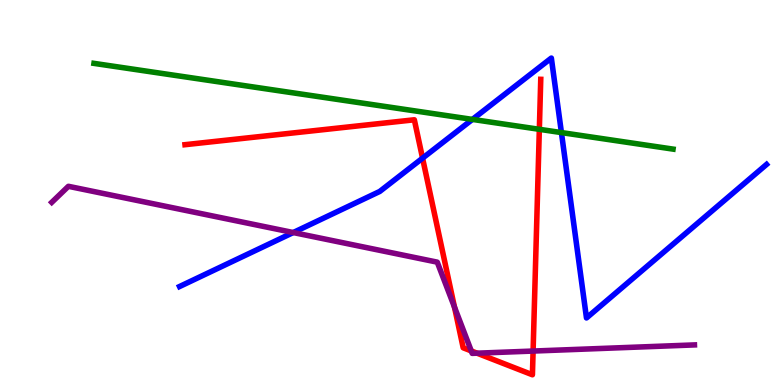[{'lines': ['blue', 'red'], 'intersections': [{'x': 5.45, 'y': 5.89}]}, {'lines': ['green', 'red'], 'intersections': [{'x': 6.96, 'y': 6.64}]}, {'lines': ['purple', 'red'], 'intersections': [{'x': 5.86, 'y': 2.02}, {'x': 6.08, 'y': 0.885}, {'x': 6.16, 'y': 0.826}, {'x': 6.88, 'y': 0.882}]}, {'lines': ['blue', 'green'], 'intersections': [{'x': 6.1, 'y': 6.9}, {'x': 7.24, 'y': 6.56}]}, {'lines': ['blue', 'purple'], 'intersections': [{'x': 3.78, 'y': 3.96}]}, {'lines': ['green', 'purple'], 'intersections': []}]